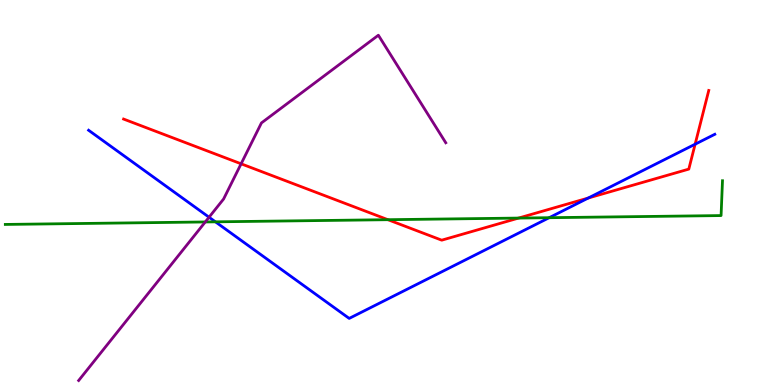[{'lines': ['blue', 'red'], 'intersections': [{'x': 7.59, 'y': 4.86}, {'x': 8.97, 'y': 6.25}]}, {'lines': ['green', 'red'], 'intersections': [{'x': 5.01, 'y': 4.29}, {'x': 6.69, 'y': 4.34}]}, {'lines': ['purple', 'red'], 'intersections': [{'x': 3.11, 'y': 5.75}]}, {'lines': ['blue', 'green'], 'intersections': [{'x': 2.78, 'y': 4.24}, {'x': 7.09, 'y': 4.35}]}, {'lines': ['blue', 'purple'], 'intersections': [{'x': 2.7, 'y': 4.36}]}, {'lines': ['green', 'purple'], 'intersections': [{'x': 2.65, 'y': 4.23}]}]